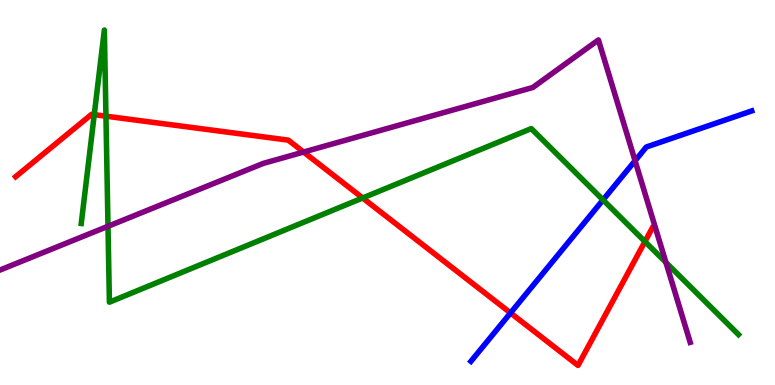[{'lines': ['blue', 'red'], 'intersections': [{'x': 6.59, 'y': 1.87}]}, {'lines': ['green', 'red'], 'intersections': [{'x': 1.22, 'y': 7.02}, {'x': 1.37, 'y': 6.98}, {'x': 4.68, 'y': 4.86}, {'x': 8.32, 'y': 3.73}]}, {'lines': ['purple', 'red'], 'intersections': [{'x': 3.92, 'y': 6.05}]}, {'lines': ['blue', 'green'], 'intersections': [{'x': 7.78, 'y': 4.81}]}, {'lines': ['blue', 'purple'], 'intersections': [{'x': 8.19, 'y': 5.82}]}, {'lines': ['green', 'purple'], 'intersections': [{'x': 1.39, 'y': 4.12}, {'x': 8.59, 'y': 3.18}]}]